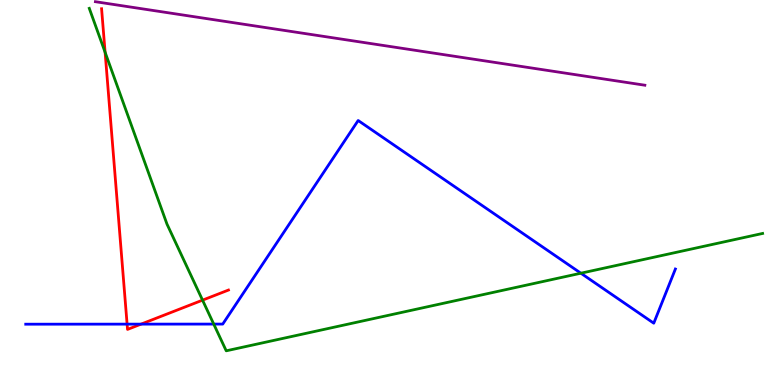[{'lines': ['blue', 'red'], 'intersections': [{'x': 1.64, 'y': 1.58}, {'x': 1.82, 'y': 1.58}]}, {'lines': ['green', 'red'], 'intersections': [{'x': 1.36, 'y': 8.64}, {'x': 2.61, 'y': 2.2}]}, {'lines': ['purple', 'red'], 'intersections': []}, {'lines': ['blue', 'green'], 'intersections': [{'x': 2.76, 'y': 1.58}, {'x': 7.5, 'y': 2.9}]}, {'lines': ['blue', 'purple'], 'intersections': []}, {'lines': ['green', 'purple'], 'intersections': []}]